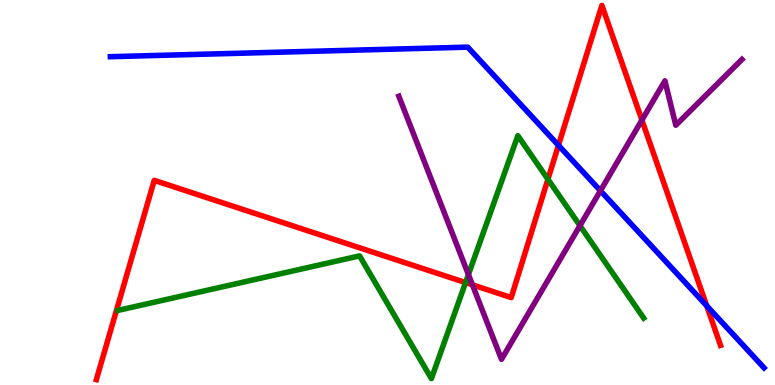[{'lines': ['blue', 'red'], 'intersections': [{'x': 7.21, 'y': 6.23}, {'x': 9.12, 'y': 2.06}]}, {'lines': ['green', 'red'], 'intersections': [{'x': 6.01, 'y': 2.66}, {'x': 7.07, 'y': 5.34}]}, {'lines': ['purple', 'red'], 'intersections': [{'x': 6.1, 'y': 2.6}, {'x': 8.28, 'y': 6.88}]}, {'lines': ['blue', 'green'], 'intersections': []}, {'lines': ['blue', 'purple'], 'intersections': [{'x': 7.75, 'y': 5.05}]}, {'lines': ['green', 'purple'], 'intersections': [{'x': 6.04, 'y': 2.87}, {'x': 7.48, 'y': 4.14}]}]